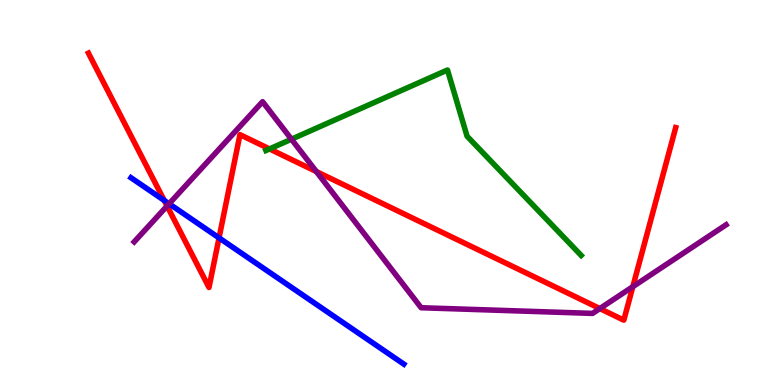[{'lines': ['blue', 'red'], 'intersections': [{'x': 2.12, 'y': 4.79}, {'x': 2.83, 'y': 3.82}]}, {'lines': ['green', 'red'], 'intersections': [{'x': 3.48, 'y': 6.13}]}, {'lines': ['purple', 'red'], 'intersections': [{'x': 2.16, 'y': 4.65}, {'x': 4.08, 'y': 5.54}, {'x': 7.74, 'y': 1.99}, {'x': 8.17, 'y': 2.55}]}, {'lines': ['blue', 'green'], 'intersections': []}, {'lines': ['blue', 'purple'], 'intersections': [{'x': 2.18, 'y': 4.71}]}, {'lines': ['green', 'purple'], 'intersections': [{'x': 3.76, 'y': 6.38}]}]